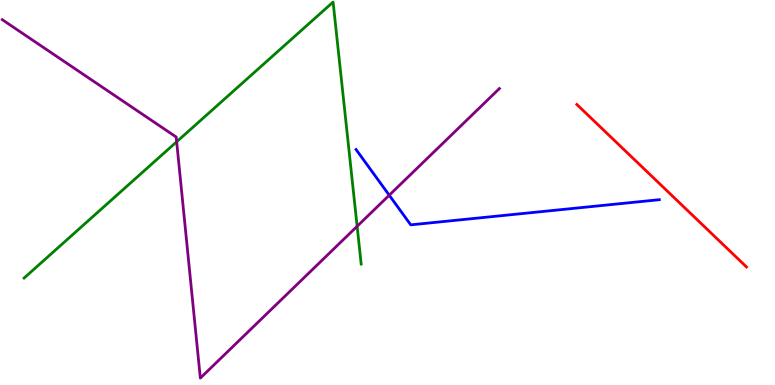[{'lines': ['blue', 'red'], 'intersections': []}, {'lines': ['green', 'red'], 'intersections': []}, {'lines': ['purple', 'red'], 'intersections': []}, {'lines': ['blue', 'green'], 'intersections': []}, {'lines': ['blue', 'purple'], 'intersections': [{'x': 5.02, 'y': 4.93}]}, {'lines': ['green', 'purple'], 'intersections': [{'x': 2.28, 'y': 6.32}, {'x': 4.61, 'y': 4.12}]}]